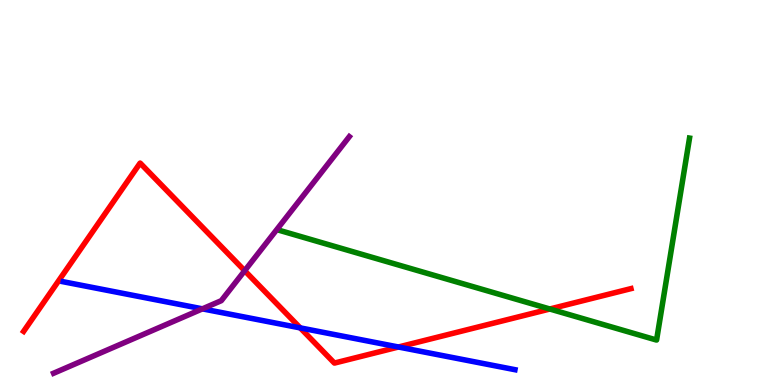[{'lines': ['blue', 'red'], 'intersections': [{'x': 3.87, 'y': 1.48}, {'x': 5.14, 'y': 0.987}]}, {'lines': ['green', 'red'], 'intersections': [{'x': 7.09, 'y': 1.97}]}, {'lines': ['purple', 'red'], 'intersections': [{'x': 3.16, 'y': 2.97}]}, {'lines': ['blue', 'green'], 'intersections': []}, {'lines': ['blue', 'purple'], 'intersections': [{'x': 2.61, 'y': 1.98}]}, {'lines': ['green', 'purple'], 'intersections': []}]